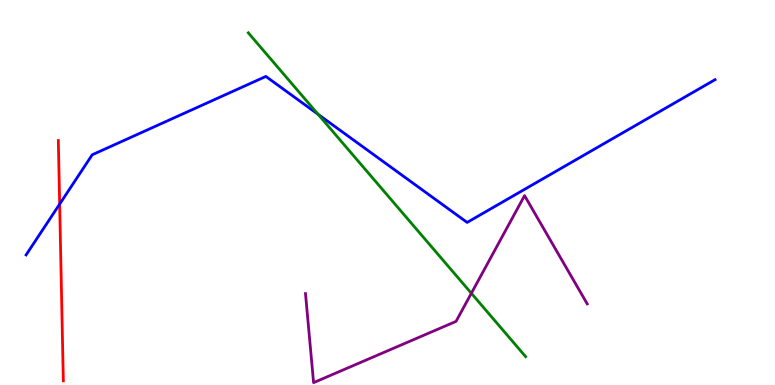[{'lines': ['blue', 'red'], 'intersections': [{'x': 0.77, 'y': 4.7}]}, {'lines': ['green', 'red'], 'intersections': []}, {'lines': ['purple', 'red'], 'intersections': []}, {'lines': ['blue', 'green'], 'intersections': [{'x': 4.1, 'y': 7.03}]}, {'lines': ['blue', 'purple'], 'intersections': []}, {'lines': ['green', 'purple'], 'intersections': [{'x': 6.08, 'y': 2.38}]}]